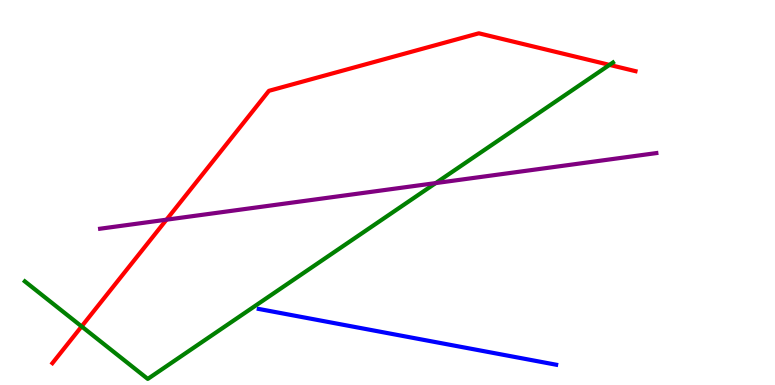[{'lines': ['blue', 'red'], 'intersections': []}, {'lines': ['green', 'red'], 'intersections': [{'x': 1.05, 'y': 1.52}, {'x': 7.86, 'y': 8.31}]}, {'lines': ['purple', 'red'], 'intersections': [{'x': 2.15, 'y': 4.29}]}, {'lines': ['blue', 'green'], 'intersections': []}, {'lines': ['blue', 'purple'], 'intersections': []}, {'lines': ['green', 'purple'], 'intersections': [{'x': 5.62, 'y': 5.24}]}]